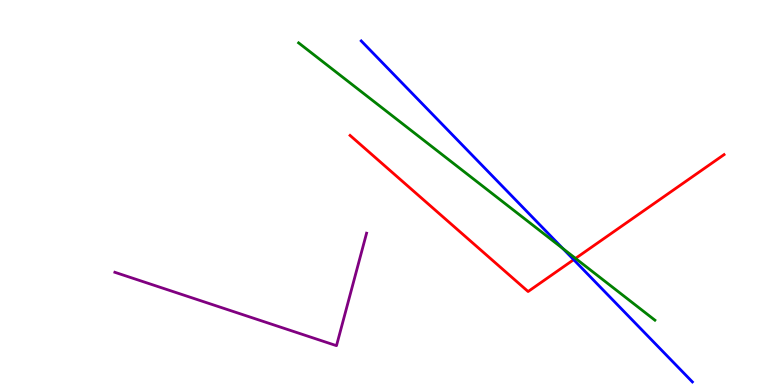[{'lines': ['blue', 'red'], 'intersections': [{'x': 7.4, 'y': 3.25}]}, {'lines': ['green', 'red'], 'intersections': [{'x': 7.43, 'y': 3.29}]}, {'lines': ['purple', 'red'], 'intersections': []}, {'lines': ['blue', 'green'], 'intersections': [{'x': 7.26, 'y': 3.54}]}, {'lines': ['blue', 'purple'], 'intersections': []}, {'lines': ['green', 'purple'], 'intersections': []}]